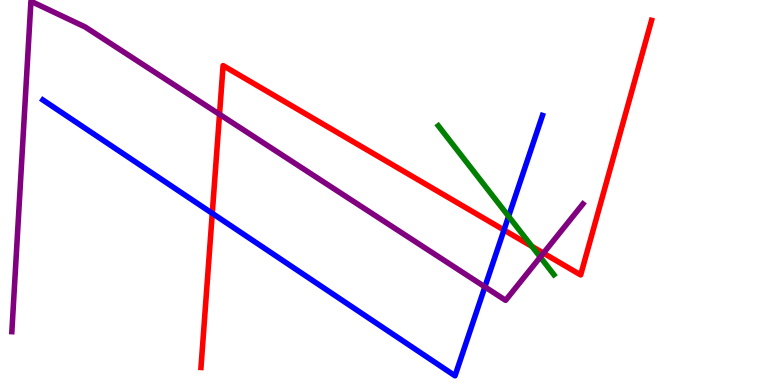[{'lines': ['blue', 'red'], 'intersections': [{'x': 2.74, 'y': 4.46}, {'x': 6.5, 'y': 4.03}]}, {'lines': ['green', 'red'], 'intersections': [{'x': 6.86, 'y': 3.6}]}, {'lines': ['purple', 'red'], 'intersections': [{'x': 2.83, 'y': 7.03}, {'x': 7.01, 'y': 3.42}]}, {'lines': ['blue', 'green'], 'intersections': [{'x': 6.56, 'y': 4.38}]}, {'lines': ['blue', 'purple'], 'intersections': [{'x': 6.26, 'y': 2.55}]}, {'lines': ['green', 'purple'], 'intersections': [{'x': 6.97, 'y': 3.32}]}]